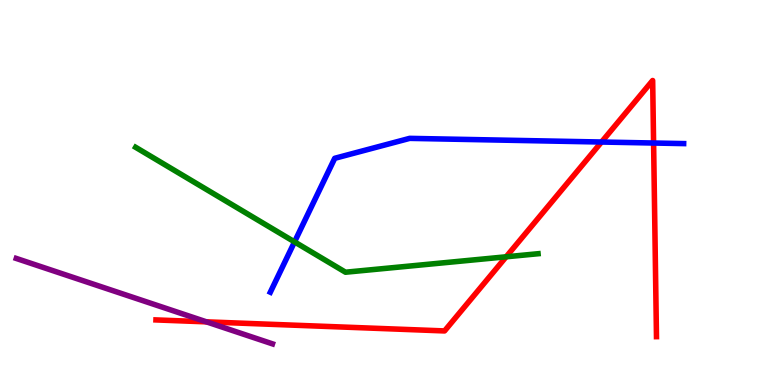[{'lines': ['blue', 'red'], 'intersections': [{'x': 7.76, 'y': 6.31}, {'x': 8.43, 'y': 6.29}]}, {'lines': ['green', 'red'], 'intersections': [{'x': 6.53, 'y': 3.33}]}, {'lines': ['purple', 'red'], 'intersections': [{'x': 2.66, 'y': 1.64}]}, {'lines': ['blue', 'green'], 'intersections': [{'x': 3.8, 'y': 3.72}]}, {'lines': ['blue', 'purple'], 'intersections': []}, {'lines': ['green', 'purple'], 'intersections': []}]